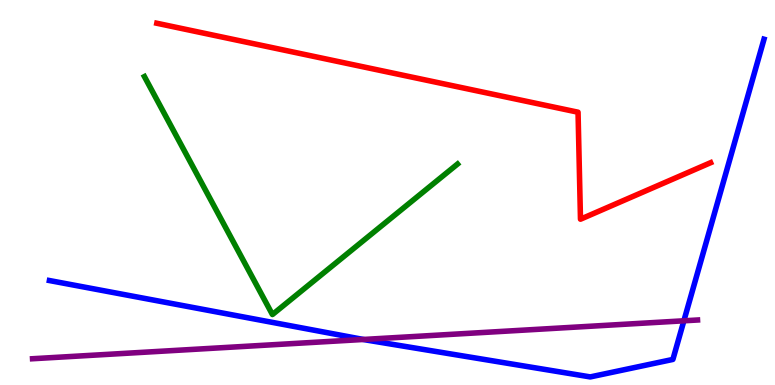[{'lines': ['blue', 'red'], 'intersections': []}, {'lines': ['green', 'red'], 'intersections': []}, {'lines': ['purple', 'red'], 'intersections': []}, {'lines': ['blue', 'green'], 'intersections': []}, {'lines': ['blue', 'purple'], 'intersections': [{'x': 4.69, 'y': 1.18}, {'x': 8.82, 'y': 1.67}]}, {'lines': ['green', 'purple'], 'intersections': []}]